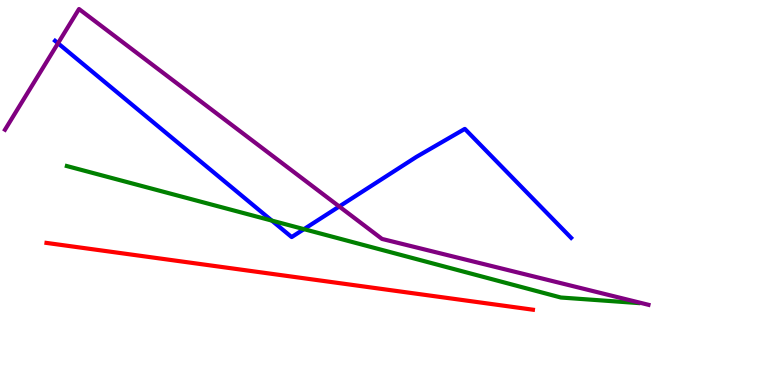[{'lines': ['blue', 'red'], 'intersections': []}, {'lines': ['green', 'red'], 'intersections': []}, {'lines': ['purple', 'red'], 'intersections': []}, {'lines': ['blue', 'green'], 'intersections': [{'x': 3.51, 'y': 4.27}, {'x': 3.92, 'y': 4.05}]}, {'lines': ['blue', 'purple'], 'intersections': [{'x': 0.748, 'y': 8.88}, {'x': 4.38, 'y': 4.64}]}, {'lines': ['green', 'purple'], 'intersections': []}]